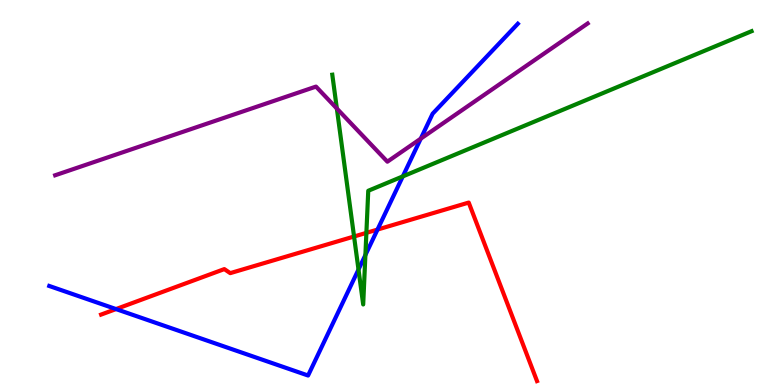[{'lines': ['blue', 'red'], 'intersections': [{'x': 1.5, 'y': 1.97}, {'x': 4.87, 'y': 4.04}]}, {'lines': ['green', 'red'], 'intersections': [{'x': 4.57, 'y': 3.86}, {'x': 4.73, 'y': 3.95}]}, {'lines': ['purple', 'red'], 'intersections': []}, {'lines': ['blue', 'green'], 'intersections': [{'x': 4.63, 'y': 3.0}, {'x': 4.71, 'y': 3.38}, {'x': 5.2, 'y': 5.42}]}, {'lines': ['blue', 'purple'], 'intersections': [{'x': 5.43, 'y': 6.4}]}, {'lines': ['green', 'purple'], 'intersections': [{'x': 4.35, 'y': 7.18}]}]